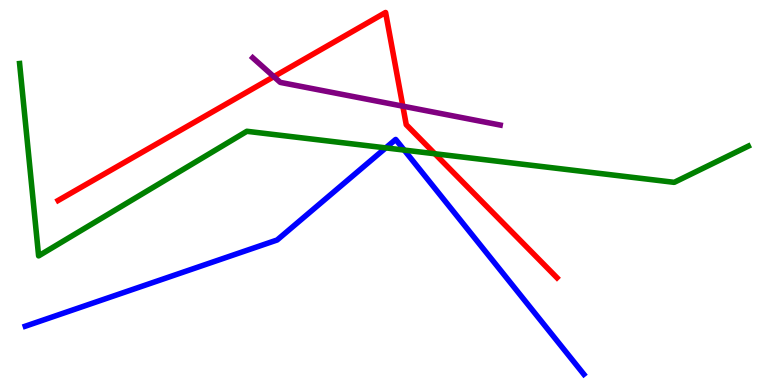[{'lines': ['blue', 'red'], 'intersections': []}, {'lines': ['green', 'red'], 'intersections': [{'x': 5.61, 'y': 6.01}]}, {'lines': ['purple', 'red'], 'intersections': [{'x': 3.53, 'y': 8.01}, {'x': 5.2, 'y': 7.24}]}, {'lines': ['blue', 'green'], 'intersections': [{'x': 4.98, 'y': 6.16}, {'x': 5.22, 'y': 6.1}]}, {'lines': ['blue', 'purple'], 'intersections': []}, {'lines': ['green', 'purple'], 'intersections': []}]